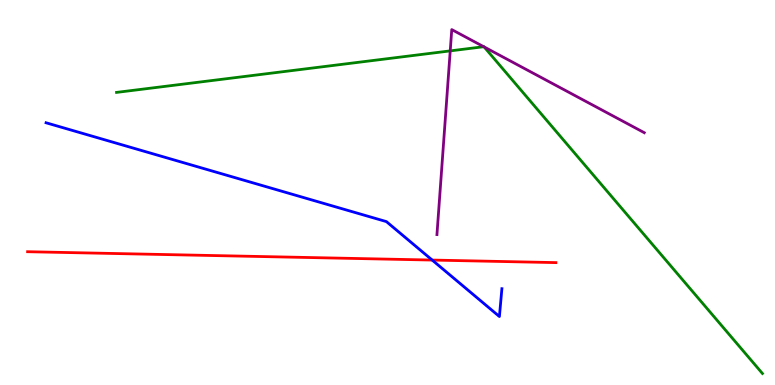[{'lines': ['blue', 'red'], 'intersections': [{'x': 5.58, 'y': 3.25}]}, {'lines': ['green', 'red'], 'intersections': []}, {'lines': ['purple', 'red'], 'intersections': []}, {'lines': ['blue', 'green'], 'intersections': []}, {'lines': ['blue', 'purple'], 'intersections': []}, {'lines': ['green', 'purple'], 'intersections': [{'x': 5.81, 'y': 8.68}, {'x': 6.24, 'y': 8.79}, {'x': 6.25, 'y': 8.78}]}]